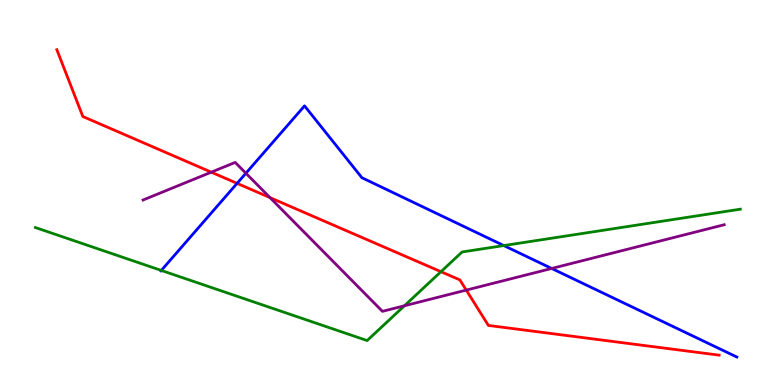[{'lines': ['blue', 'red'], 'intersections': [{'x': 3.06, 'y': 5.24}]}, {'lines': ['green', 'red'], 'intersections': [{'x': 5.69, 'y': 2.94}]}, {'lines': ['purple', 'red'], 'intersections': [{'x': 2.73, 'y': 5.53}, {'x': 3.48, 'y': 4.87}, {'x': 6.02, 'y': 2.46}]}, {'lines': ['blue', 'green'], 'intersections': [{'x': 2.08, 'y': 2.98}, {'x': 6.5, 'y': 3.62}]}, {'lines': ['blue', 'purple'], 'intersections': [{'x': 3.17, 'y': 5.5}, {'x': 7.12, 'y': 3.03}]}, {'lines': ['green', 'purple'], 'intersections': [{'x': 5.22, 'y': 2.06}]}]